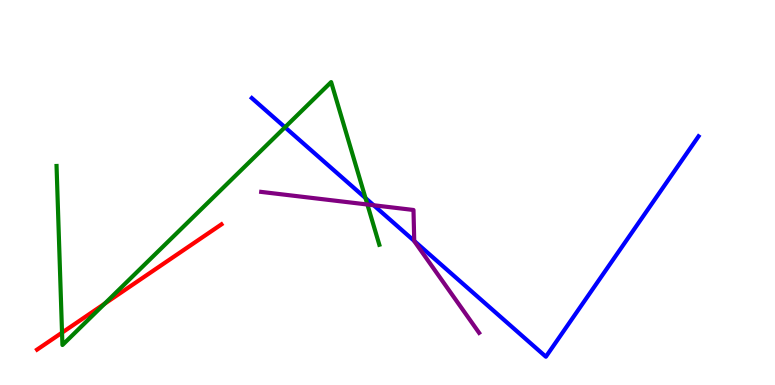[{'lines': ['blue', 'red'], 'intersections': []}, {'lines': ['green', 'red'], 'intersections': [{'x': 0.8, 'y': 1.36}, {'x': 1.35, 'y': 2.11}]}, {'lines': ['purple', 'red'], 'intersections': []}, {'lines': ['blue', 'green'], 'intersections': [{'x': 3.68, 'y': 6.69}, {'x': 4.72, 'y': 4.86}]}, {'lines': ['blue', 'purple'], 'intersections': [{'x': 4.82, 'y': 4.67}, {'x': 5.34, 'y': 3.74}]}, {'lines': ['green', 'purple'], 'intersections': [{'x': 4.74, 'y': 4.69}]}]